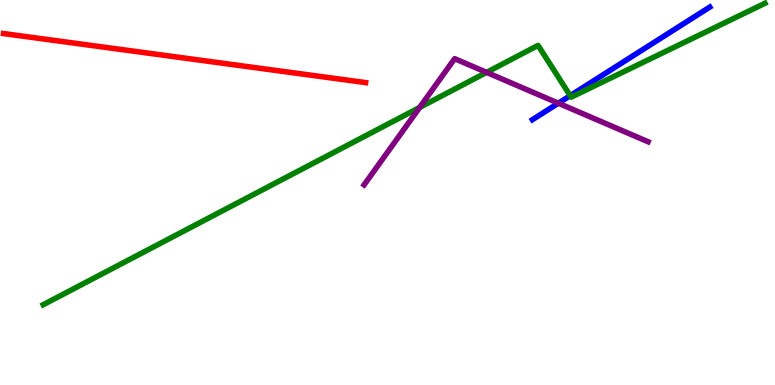[{'lines': ['blue', 'red'], 'intersections': []}, {'lines': ['green', 'red'], 'intersections': []}, {'lines': ['purple', 'red'], 'intersections': []}, {'lines': ['blue', 'green'], 'intersections': [{'x': 7.36, 'y': 7.51}]}, {'lines': ['blue', 'purple'], 'intersections': [{'x': 7.2, 'y': 7.32}]}, {'lines': ['green', 'purple'], 'intersections': [{'x': 5.41, 'y': 7.21}, {'x': 6.28, 'y': 8.12}]}]